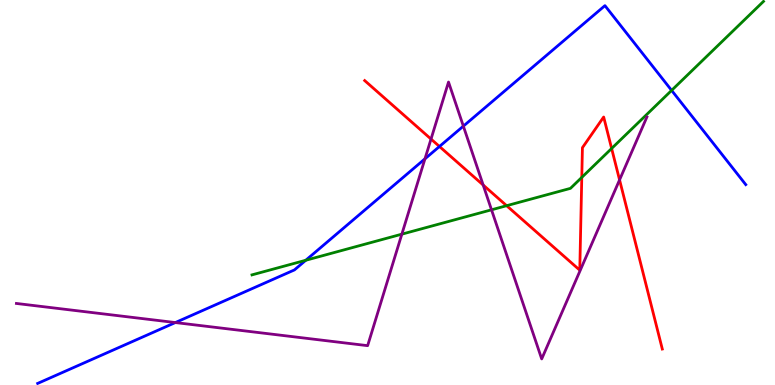[{'lines': ['blue', 'red'], 'intersections': [{'x': 5.67, 'y': 6.2}]}, {'lines': ['green', 'red'], 'intersections': [{'x': 6.54, 'y': 4.66}, {'x': 7.51, 'y': 5.39}, {'x': 7.89, 'y': 6.14}]}, {'lines': ['purple', 'red'], 'intersections': [{'x': 5.56, 'y': 6.39}, {'x': 6.23, 'y': 5.19}, {'x': 7.99, 'y': 5.33}]}, {'lines': ['blue', 'green'], 'intersections': [{'x': 3.95, 'y': 3.24}, {'x': 8.67, 'y': 7.65}]}, {'lines': ['blue', 'purple'], 'intersections': [{'x': 2.26, 'y': 1.62}, {'x': 5.48, 'y': 5.87}, {'x': 5.98, 'y': 6.72}]}, {'lines': ['green', 'purple'], 'intersections': [{'x': 5.19, 'y': 3.92}, {'x': 6.34, 'y': 4.55}]}]